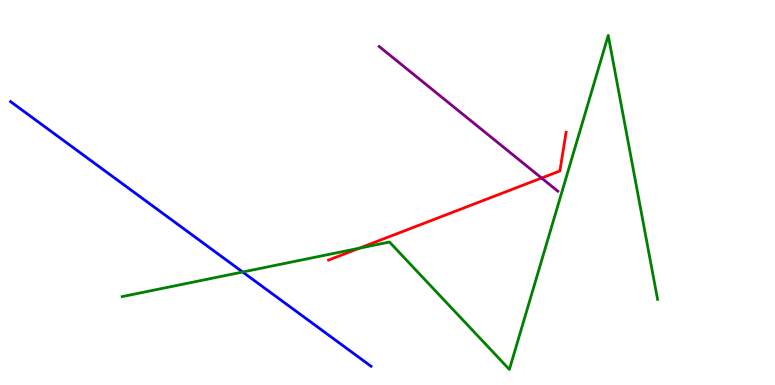[{'lines': ['blue', 'red'], 'intersections': []}, {'lines': ['green', 'red'], 'intersections': [{'x': 4.64, 'y': 3.55}]}, {'lines': ['purple', 'red'], 'intersections': [{'x': 6.99, 'y': 5.38}]}, {'lines': ['blue', 'green'], 'intersections': [{'x': 3.13, 'y': 2.93}]}, {'lines': ['blue', 'purple'], 'intersections': []}, {'lines': ['green', 'purple'], 'intersections': []}]